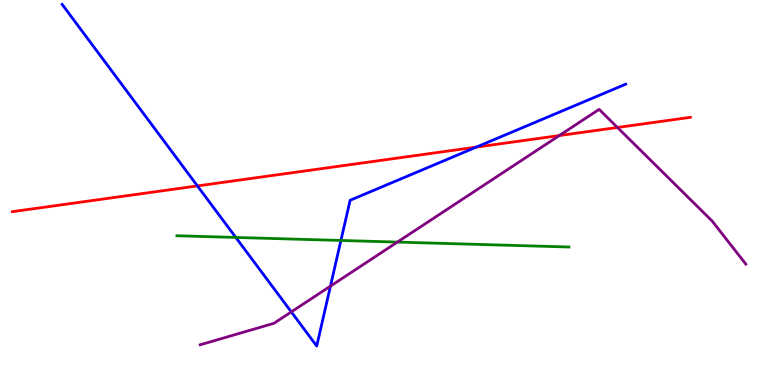[{'lines': ['blue', 'red'], 'intersections': [{'x': 2.55, 'y': 5.17}, {'x': 6.15, 'y': 6.18}]}, {'lines': ['green', 'red'], 'intersections': []}, {'lines': ['purple', 'red'], 'intersections': [{'x': 7.22, 'y': 6.48}, {'x': 7.97, 'y': 6.69}]}, {'lines': ['blue', 'green'], 'intersections': [{'x': 3.04, 'y': 3.83}, {'x': 4.4, 'y': 3.75}]}, {'lines': ['blue', 'purple'], 'intersections': [{'x': 3.76, 'y': 1.9}, {'x': 4.26, 'y': 2.57}]}, {'lines': ['green', 'purple'], 'intersections': [{'x': 5.13, 'y': 3.71}]}]